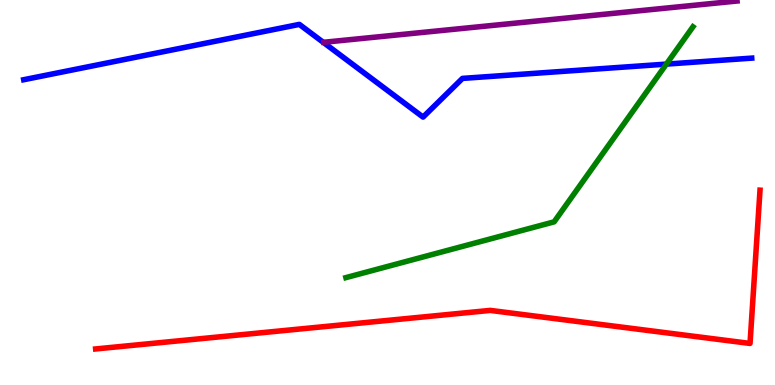[{'lines': ['blue', 'red'], 'intersections': []}, {'lines': ['green', 'red'], 'intersections': []}, {'lines': ['purple', 'red'], 'intersections': []}, {'lines': ['blue', 'green'], 'intersections': [{'x': 8.6, 'y': 8.33}]}, {'lines': ['blue', 'purple'], 'intersections': []}, {'lines': ['green', 'purple'], 'intersections': []}]